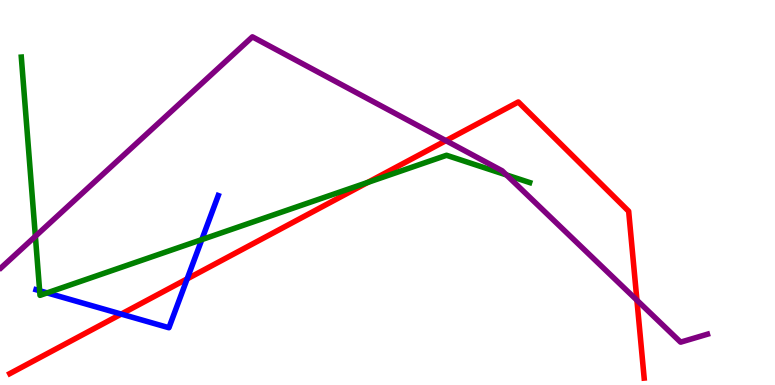[{'lines': ['blue', 'red'], 'intersections': [{'x': 1.56, 'y': 1.84}, {'x': 2.41, 'y': 2.76}]}, {'lines': ['green', 'red'], 'intersections': [{'x': 4.74, 'y': 5.26}]}, {'lines': ['purple', 'red'], 'intersections': [{'x': 5.75, 'y': 6.35}, {'x': 8.22, 'y': 2.2}]}, {'lines': ['blue', 'green'], 'intersections': [{'x': 0.512, 'y': 2.45}, {'x': 0.608, 'y': 2.39}, {'x': 2.6, 'y': 3.78}]}, {'lines': ['blue', 'purple'], 'intersections': []}, {'lines': ['green', 'purple'], 'intersections': [{'x': 0.456, 'y': 3.86}, {'x': 6.53, 'y': 5.46}]}]